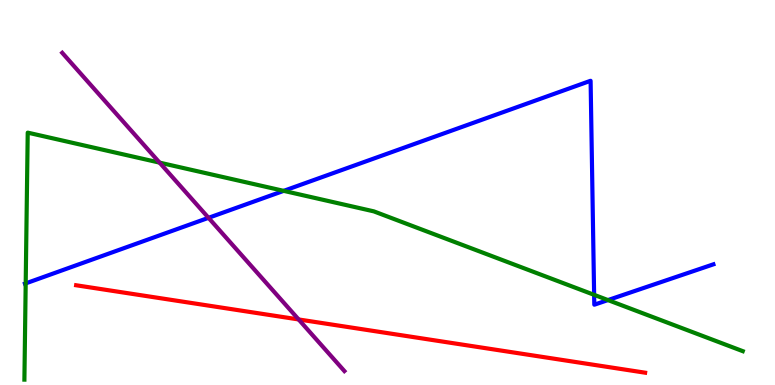[{'lines': ['blue', 'red'], 'intersections': []}, {'lines': ['green', 'red'], 'intersections': []}, {'lines': ['purple', 'red'], 'intersections': [{'x': 3.85, 'y': 1.7}]}, {'lines': ['blue', 'green'], 'intersections': [{'x': 0.332, 'y': 2.64}, {'x': 3.66, 'y': 5.04}, {'x': 7.67, 'y': 2.34}, {'x': 7.84, 'y': 2.21}]}, {'lines': ['blue', 'purple'], 'intersections': [{'x': 2.69, 'y': 4.34}]}, {'lines': ['green', 'purple'], 'intersections': [{'x': 2.06, 'y': 5.78}]}]